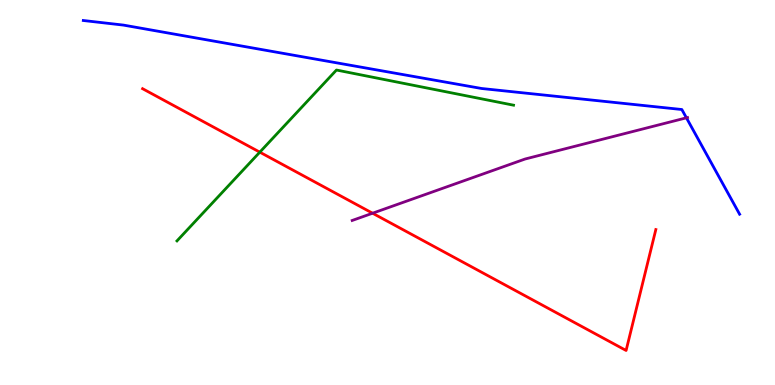[{'lines': ['blue', 'red'], 'intersections': []}, {'lines': ['green', 'red'], 'intersections': [{'x': 3.35, 'y': 6.05}]}, {'lines': ['purple', 'red'], 'intersections': [{'x': 4.81, 'y': 4.46}]}, {'lines': ['blue', 'green'], 'intersections': []}, {'lines': ['blue', 'purple'], 'intersections': [{'x': 8.86, 'y': 6.94}]}, {'lines': ['green', 'purple'], 'intersections': []}]